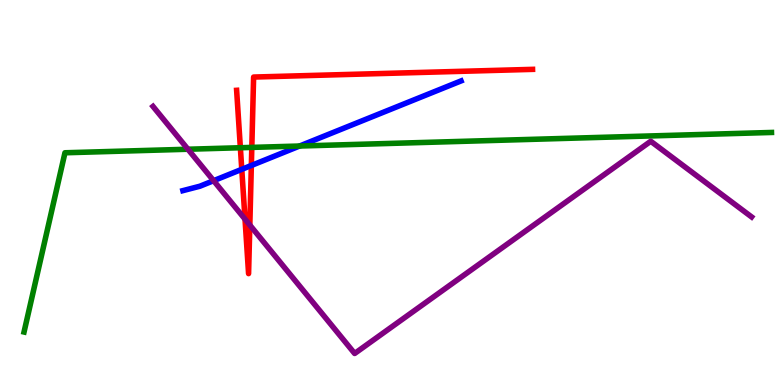[{'lines': ['blue', 'red'], 'intersections': [{'x': 3.12, 'y': 5.6}, {'x': 3.24, 'y': 5.7}]}, {'lines': ['green', 'red'], 'intersections': [{'x': 3.1, 'y': 6.16}, {'x': 3.25, 'y': 6.17}]}, {'lines': ['purple', 'red'], 'intersections': [{'x': 3.16, 'y': 4.31}, {'x': 3.22, 'y': 4.15}]}, {'lines': ['blue', 'green'], 'intersections': [{'x': 3.87, 'y': 6.21}]}, {'lines': ['blue', 'purple'], 'intersections': [{'x': 2.76, 'y': 5.31}]}, {'lines': ['green', 'purple'], 'intersections': [{'x': 2.43, 'y': 6.12}]}]